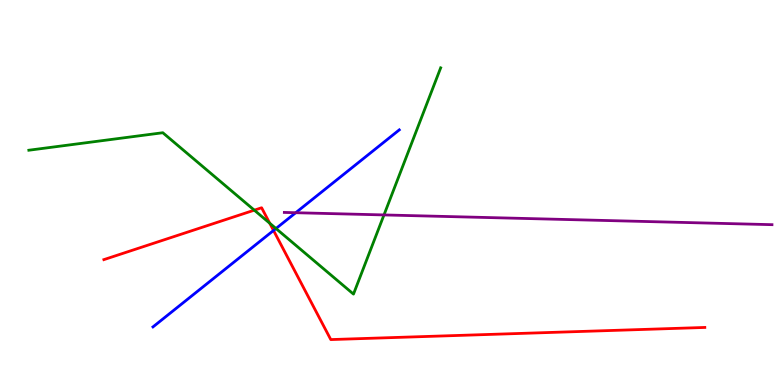[{'lines': ['blue', 'red'], 'intersections': [{'x': 3.53, 'y': 4.01}]}, {'lines': ['green', 'red'], 'intersections': [{'x': 3.28, 'y': 4.54}, {'x': 3.48, 'y': 4.2}]}, {'lines': ['purple', 'red'], 'intersections': []}, {'lines': ['blue', 'green'], 'intersections': [{'x': 3.56, 'y': 4.06}]}, {'lines': ['blue', 'purple'], 'intersections': [{'x': 3.82, 'y': 4.47}]}, {'lines': ['green', 'purple'], 'intersections': [{'x': 4.95, 'y': 4.42}]}]